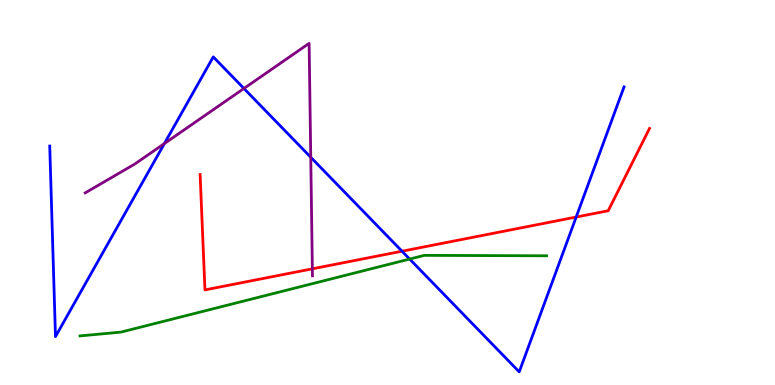[{'lines': ['blue', 'red'], 'intersections': [{'x': 5.19, 'y': 3.47}, {'x': 7.43, 'y': 4.36}]}, {'lines': ['green', 'red'], 'intersections': []}, {'lines': ['purple', 'red'], 'intersections': [{'x': 4.03, 'y': 3.02}]}, {'lines': ['blue', 'green'], 'intersections': [{'x': 5.29, 'y': 3.27}]}, {'lines': ['blue', 'purple'], 'intersections': [{'x': 2.12, 'y': 6.27}, {'x': 3.15, 'y': 7.7}, {'x': 4.01, 'y': 5.92}]}, {'lines': ['green', 'purple'], 'intersections': []}]